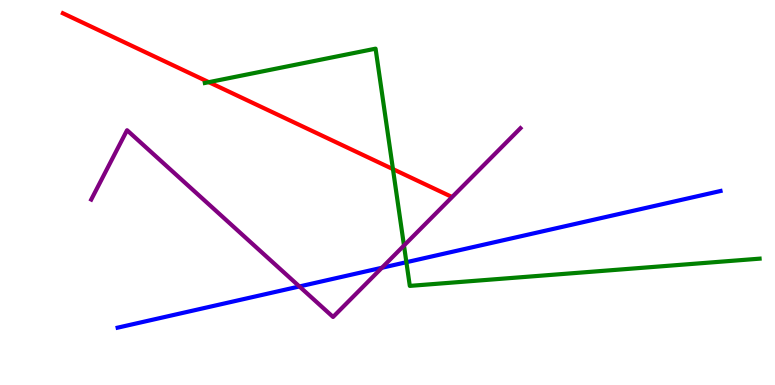[{'lines': ['blue', 'red'], 'intersections': []}, {'lines': ['green', 'red'], 'intersections': [{'x': 2.69, 'y': 7.87}, {'x': 5.07, 'y': 5.61}]}, {'lines': ['purple', 'red'], 'intersections': []}, {'lines': ['blue', 'green'], 'intersections': [{'x': 5.24, 'y': 3.19}]}, {'lines': ['blue', 'purple'], 'intersections': [{'x': 3.86, 'y': 2.56}, {'x': 4.93, 'y': 3.05}]}, {'lines': ['green', 'purple'], 'intersections': [{'x': 5.21, 'y': 3.62}]}]